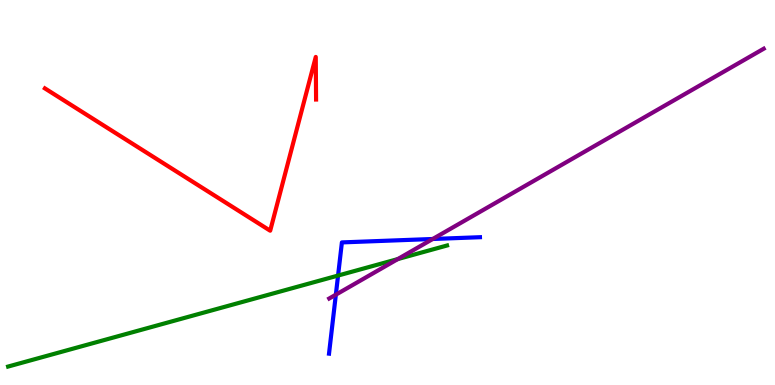[{'lines': ['blue', 'red'], 'intersections': []}, {'lines': ['green', 'red'], 'intersections': []}, {'lines': ['purple', 'red'], 'intersections': []}, {'lines': ['blue', 'green'], 'intersections': [{'x': 4.36, 'y': 2.84}]}, {'lines': ['blue', 'purple'], 'intersections': [{'x': 4.33, 'y': 2.35}, {'x': 5.58, 'y': 3.79}]}, {'lines': ['green', 'purple'], 'intersections': [{'x': 5.13, 'y': 3.27}]}]